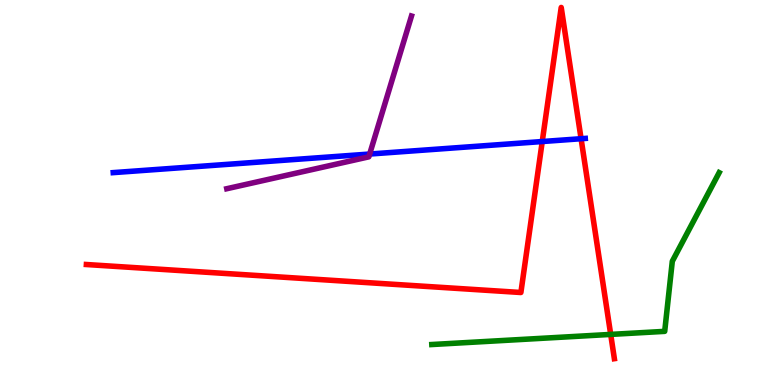[{'lines': ['blue', 'red'], 'intersections': [{'x': 7.0, 'y': 6.32}, {'x': 7.5, 'y': 6.4}]}, {'lines': ['green', 'red'], 'intersections': [{'x': 7.88, 'y': 1.31}]}, {'lines': ['purple', 'red'], 'intersections': []}, {'lines': ['blue', 'green'], 'intersections': []}, {'lines': ['blue', 'purple'], 'intersections': [{'x': 4.77, 'y': 6.0}]}, {'lines': ['green', 'purple'], 'intersections': []}]